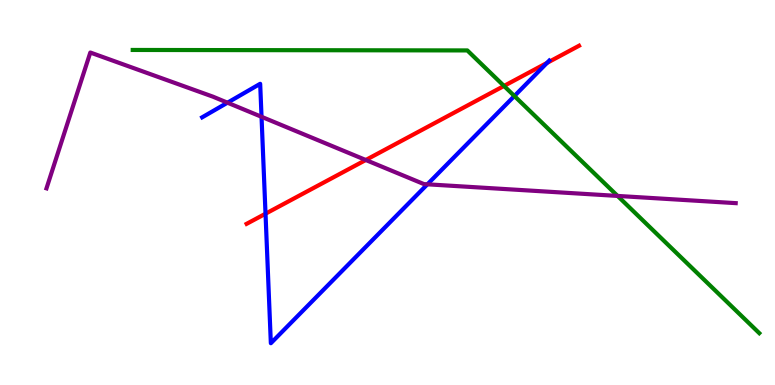[{'lines': ['blue', 'red'], 'intersections': [{'x': 3.43, 'y': 4.45}, {'x': 7.06, 'y': 8.37}]}, {'lines': ['green', 'red'], 'intersections': [{'x': 6.5, 'y': 7.77}]}, {'lines': ['purple', 'red'], 'intersections': [{'x': 4.72, 'y': 5.84}]}, {'lines': ['blue', 'green'], 'intersections': [{'x': 6.64, 'y': 7.51}]}, {'lines': ['blue', 'purple'], 'intersections': [{'x': 2.94, 'y': 7.33}, {'x': 3.37, 'y': 6.97}, {'x': 5.51, 'y': 5.21}]}, {'lines': ['green', 'purple'], 'intersections': [{'x': 7.97, 'y': 4.91}]}]